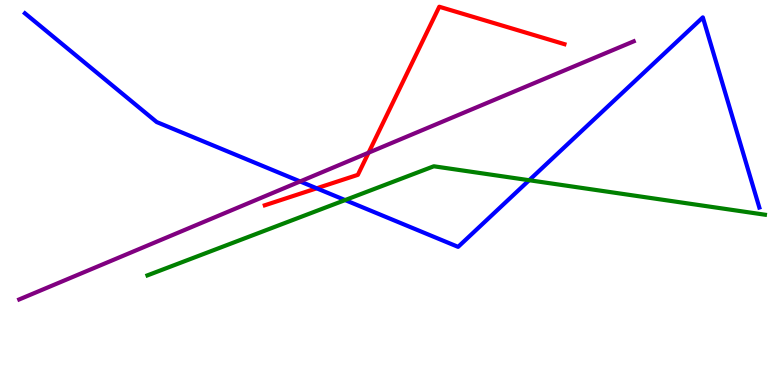[{'lines': ['blue', 'red'], 'intersections': [{'x': 4.09, 'y': 5.11}]}, {'lines': ['green', 'red'], 'intersections': []}, {'lines': ['purple', 'red'], 'intersections': [{'x': 4.76, 'y': 6.03}]}, {'lines': ['blue', 'green'], 'intersections': [{'x': 4.45, 'y': 4.8}, {'x': 6.83, 'y': 5.32}]}, {'lines': ['blue', 'purple'], 'intersections': [{'x': 3.87, 'y': 5.29}]}, {'lines': ['green', 'purple'], 'intersections': []}]